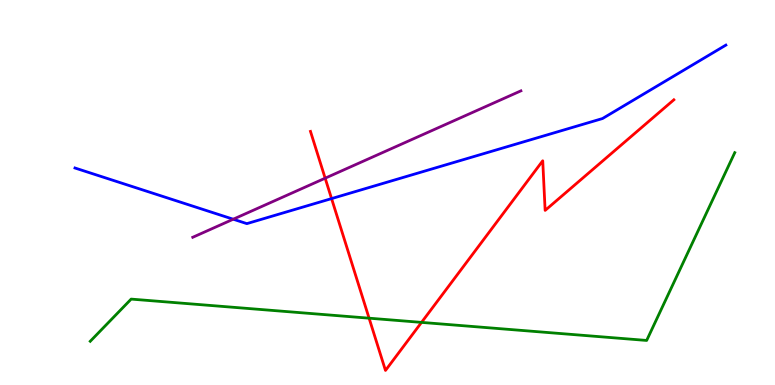[{'lines': ['blue', 'red'], 'intersections': [{'x': 4.28, 'y': 4.84}]}, {'lines': ['green', 'red'], 'intersections': [{'x': 4.76, 'y': 1.74}, {'x': 5.44, 'y': 1.63}]}, {'lines': ['purple', 'red'], 'intersections': [{'x': 4.2, 'y': 5.37}]}, {'lines': ['blue', 'green'], 'intersections': []}, {'lines': ['blue', 'purple'], 'intersections': [{'x': 3.01, 'y': 4.31}]}, {'lines': ['green', 'purple'], 'intersections': []}]